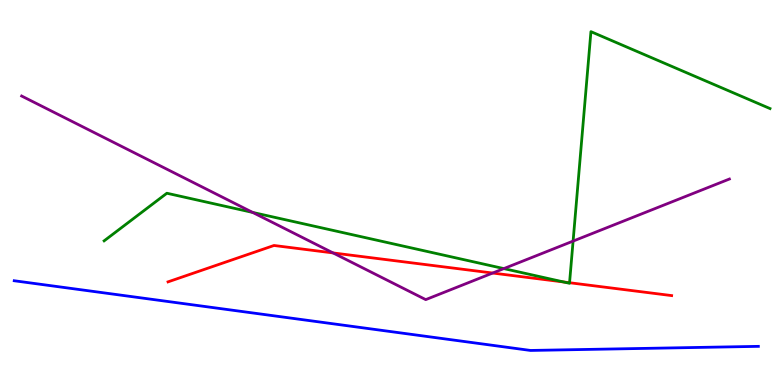[{'lines': ['blue', 'red'], 'intersections': []}, {'lines': ['green', 'red'], 'intersections': [{'x': 7.27, 'y': 2.68}, {'x': 7.35, 'y': 2.66}]}, {'lines': ['purple', 'red'], 'intersections': [{'x': 4.3, 'y': 3.43}, {'x': 6.36, 'y': 2.91}]}, {'lines': ['blue', 'green'], 'intersections': []}, {'lines': ['blue', 'purple'], 'intersections': []}, {'lines': ['green', 'purple'], 'intersections': [{'x': 3.26, 'y': 4.48}, {'x': 6.5, 'y': 3.02}, {'x': 7.39, 'y': 3.74}]}]